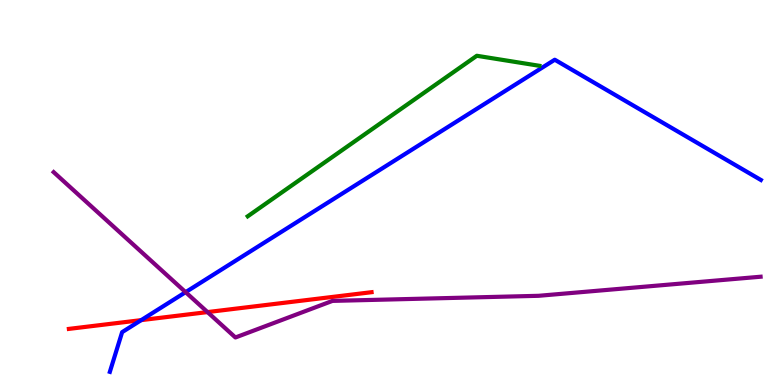[{'lines': ['blue', 'red'], 'intersections': [{'x': 1.82, 'y': 1.69}]}, {'lines': ['green', 'red'], 'intersections': []}, {'lines': ['purple', 'red'], 'intersections': [{'x': 2.68, 'y': 1.89}]}, {'lines': ['blue', 'green'], 'intersections': []}, {'lines': ['blue', 'purple'], 'intersections': [{'x': 2.39, 'y': 2.41}]}, {'lines': ['green', 'purple'], 'intersections': []}]